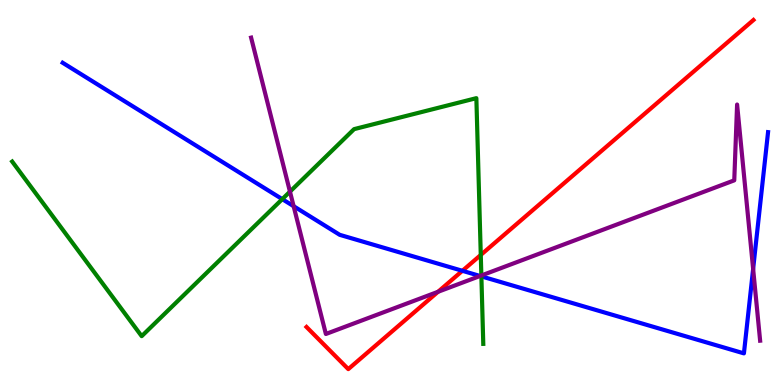[{'lines': ['blue', 'red'], 'intersections': [{'x': 5.97, 'y': 2.97}]}, {'lines': ['green', 'red'], 'intersections': [{'x': 6.2, 'y': 3.38}]}, {'lines': ['purple', 'red'], 'intersections': [{'x': 5.65, 'y': 2.42}]}, {'lines': ['blue', 'green'], 'intersections': [{'x': 3.64, 'y': 4.83}, {'x': 6.21, 'y': 2.82}]}, {'lines': ['blue', 'purple'], 'intersections': [{'x': 3.79, 'y': 4.64}, {'x': 6.19, 'y': 2.83}, {'x': 9.72, 'y': 3.01}]}, {'lines': ['green', 'purple'], 'intersections': [{'x': 3.74, 'y': 5.02}, {'x': 6.21, 'y': 2.84}]}]